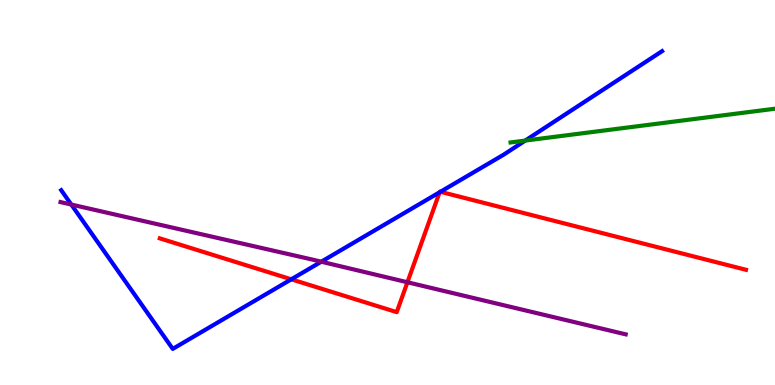[{'lines': ['blue', 'red'], 'intersections': [{'x': 3.76, 'y': 2.75}, {'x': 5.67, 'y': 5.01}, {'x': 5.68, 'y': 5.02}]}, {'lines': ['green', 'red'], 'intersections': []}, {'lines': ['purple', 'red'], 'intersections': [{'x': 5.26, 'y': 2.67}]}, {'lines': ['blue', 'green'], 'intersections': [{'x': 6.78, 'y': 6.35}]}, {'lines': ['blue', 'purple'], 'intersections': [{'x': 0.92, 'y': 4.69}, {'x': 4.15, 'y': 3.2}]}, {'lines': ['green', 'purple'], 'intersections': []}]